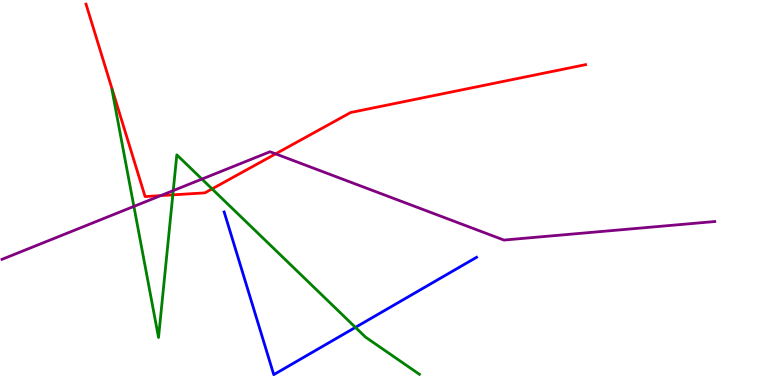[{'lines': ['blue', 'red'], 'intersections': []}, {'lines': ['green', 'red'], 'intersections': [{'x': 2.23, 'y': 4.94}, {'x': 2.74, 'y': 5.09}]}, {'lines': ['purple', 'red'], 'intersections': [{'x': 2.07, 'y': 4.92}, {'x': 3.56, 'y': 6.0}]}, {'lines': ['blue', 'green'], 'intersections': [{'x': 4.59, 'y': 1.5}]}, {'lines': ['blue', 'purple'], 'intersections': []}, {'lines': ['green', 'purple'], 'intersections': [{'x': 1.73, 'y': 4.64}, {'x': 2.24, 'y': 5.05}, {'x': 2.61, 'y': 5.35}]}]